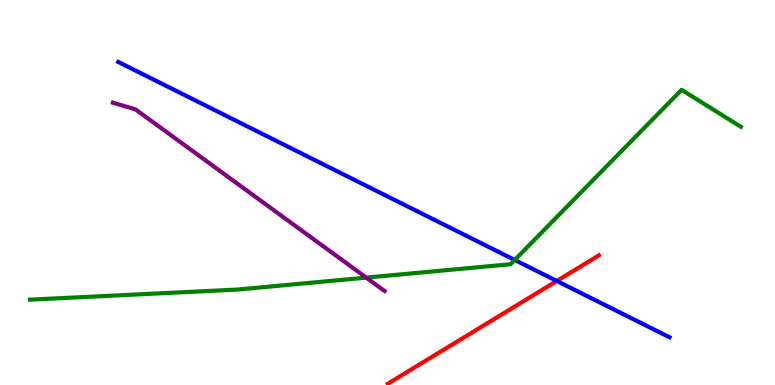[{'lines': ['blue', 'red'], 'intersections': [{'x': 7.18, 'y': 2.7}]}, {'lines': ['green', 'red'], 'intersections': []}, {'lines': ['purple', 'red'], 'intersections': []}, {'lines': ['blue', 'green'], 'intersections': [{'x': 6.64, 'y': 3.25}]}, {'lines': ['blue', 'purple'], 'intersections': []}, {'lines': ['green', 'purple'], 'intersections': [{'x': 4.73, 'y': 2.79}]}]